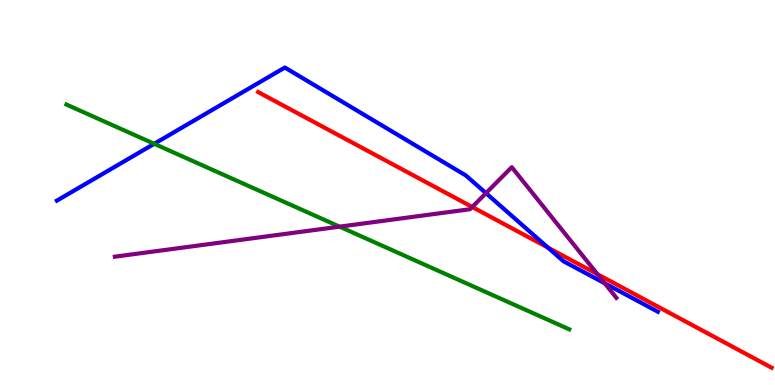[{'lines': ['blue', 'red'], 'intersections': [{'x': 7.07, 'y': 3.57}]}, {'lines': ['green', 'red'], 'intersections': []}, {'lines': ['purple', 'red'], 'intersections': [{'x': 6.09, 'y': 4.62}, {'x': 7.71, 'y': 2.88}]}, {'lines': ['blue', 'green'], 'intersections': [{'x': 1.99, 'y': 6.26}]}, {'lines': ['blue', 'purple'], 'intersections': [{'x': 6.27, 'y': 4.98}, {'x': 7.8, 'y': 2.64}]}, {'lines': ['green', 'purple'], 'intersections': [{'x': 4.38, 'y': 4.11}]}]